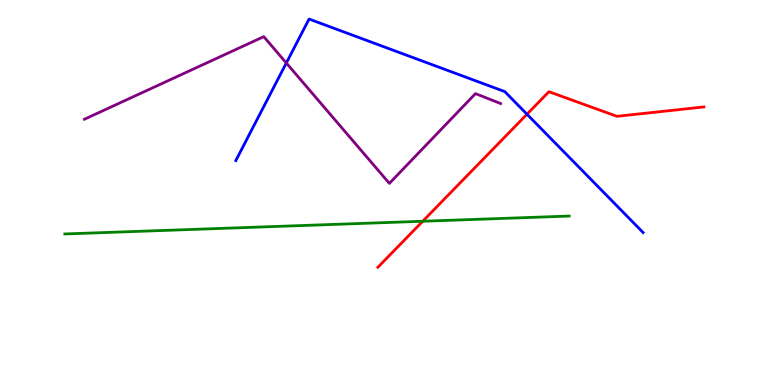[{'lines': ['blue', 'red'], 'intersections': [{'x': 6.8, 'y': 7.03}]}, {'lines': ['green', 'red'], 'intersections': [{'x': 5.45, 'y': 4.25}]}, {'lines': ['purple', 'red'], 'intersections': []}, {'lines': ['blue', 'green'], 'intersections': []}, {'lines': ['blue', 'purple'], 'intersections': [{'x': 3.69, 'y': 8.36}]}, {'lines': ['green', 'purple'], 'intersections': []}]